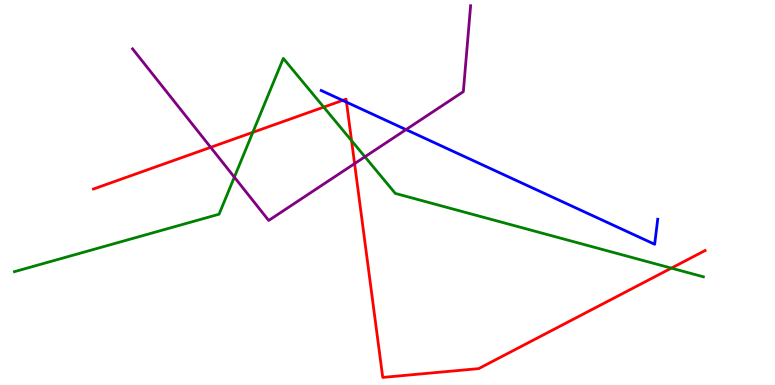[{'lines': ['blue', 'red'], 'intersections': [{'x': 4.42, 'y': 7.39}, {'x': 4.47, 'y': 7.35}]}, {'lines': ['green', 'red'], 'intersections': [{'x': 3.26, 'y': 6.56}, {'x': 4.18, 'y': 7.22}, {'x': 4.54, 'y': 6.35}, {'x': 8.66, 'y': 3.04}]}, {'lines': ['purple', 'red'], 'intersections': [{'x': 2.72, 'y': 6.17}, {'x': 4.58, 'y': 5.75}]}, {'lines': ['blue', 'green'], 'intersections': []}, {'lines': ['blue', 'purple'], 'intersections': [{'x': 5.24, 'y': 6.63}]}, {'lines': ['green', 'purple'], 'intersections': [{'x': 3.02, 'y': 5.4}, {'x': 4.71, 'y': 5.93}]}]